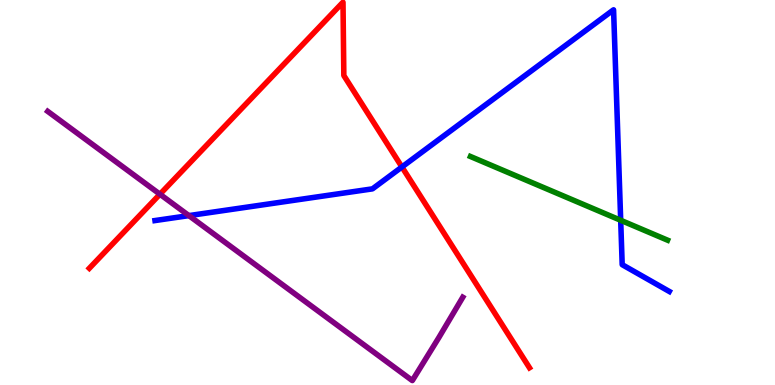[{'lines': ['blue', 'red'], 'intersections': [{'x': 5.19, 'y': 5.66}]}, {'lines': ['green', 'red'], 'intersections': []}, {'lines': ['purple', 'red'], 'intersections': [{'x': 2.06, 'y': 4.96}]}, {'lines': ['blue', 'green'], 'intersections': [{'x': 8.01, 'y': 4.28}]}, {'lines': ['blue', 'purple'], 'intersections': [{'x': 2.44, 'y': 4.4}]}, {'lines': ['green', 'purple'], 'intersections': []}]